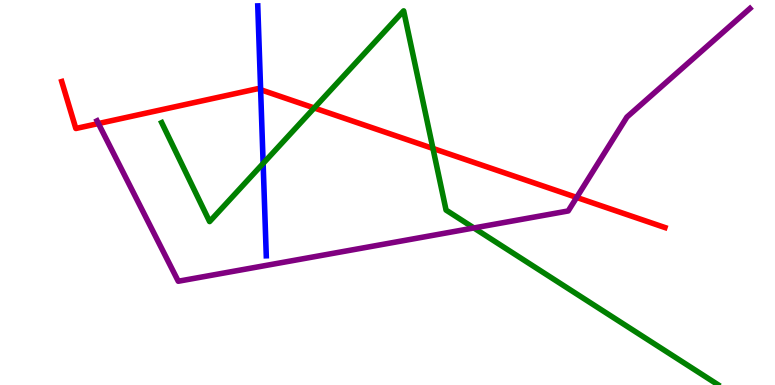[{'lines': ['blue', 'red'], 'intersections': [{'x': 3.36, 'y': 7.67}]}, {'lines': ['green', 'red'], 'intersections': [{'x': 4.05, 'y': 7.2}, {'x': 5.59, 'y': 6.14}]}, {'lines': ['purple', 'red'], 'intersections': [{'x': 1.27, 'y': 6.79}, {'x': 7.44, 'y': 4.87}]}, {'lines': ['blue', 'green'], 'intersections': [{'x': 3.4, 'y': 5.75}]}, {'lines': ['blue', 'purple'], 'intersections': []}, {'lines': ['green', 'purple'], 'intersections': [{'x': 6.11, 'y': 4.08}]}]